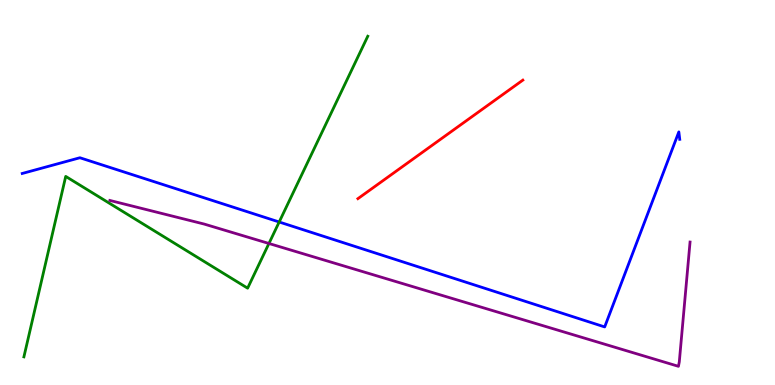[{'lines': ['blue', 'red'], 'intersections': []}, {'lines': ['green', 'red'], 'intersections': []}, {'lines': ['purple', 'red'], 'intersections': []}, {'lines': ['blue', 'green'], 'intersections': [{'x': 3.6, 'y': 4.23}]}, {'lines': ['blue', 'purple'], 'intersections': []}, {'lines': ['green', 'purple'], 'intersections': [{'x': 3.47, 'y': 3.68}]}]